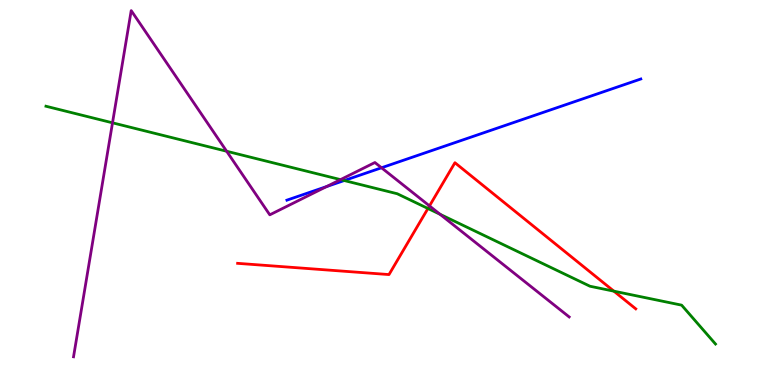[{'lines': ['blue', 'red'], 'intersections': []}, {'lines': ['green', 'red'], 'intersections': [{'x': 5.52, 'y': 4.58}, {'x': 7.92, 'y': 2.44}]}, {'lines': ['purple', 'red'], 'intersections': [{'x': 5.54, 'y': 4.65}]}, {'lines': ['blue', 'green'], 'intersections': [{'x': 4.44, 'y': 5.31}]}, {'lines': ['blue', 'purple'], 'intersections': [{'x': 4.21, 'y': 5.15}, {'x': 4.92, 'y': 5.64}]}, {'lines': ['green', 'purple'], 'intersections': [{'x': 1.45, 'y': 6.81}, {'x': 2.92, 'y': 6.07}, {'x': 4.39, 'y': 5.33}, {'x': 5.68, 'y': 4.43}]}]